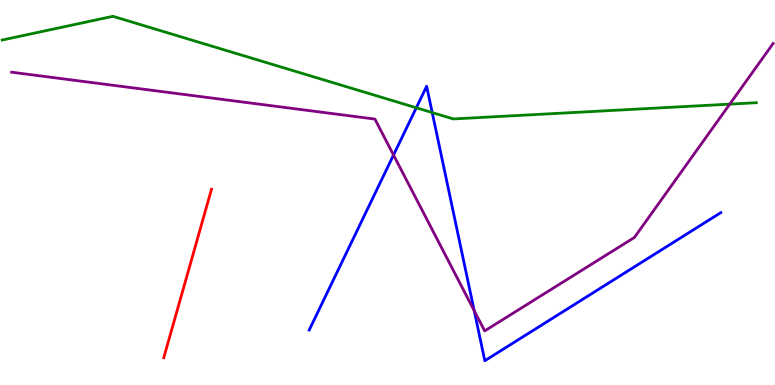[{'lines': ['blue', 'red'], 'intersections': []}, {'lines': ['green', 'red'], 'intersections': []}, {'lines': ['purple', 'red'], 'intersections': []}, {'lines': ['blue', 'green'], 'intersections': [{'x': 5.37, 'y': 7.2}, {'x': 5.58, 'y': 7.08}]}, {'lines': ['blue', 'purple'], 'intersections': [{'x': 5.08, 'y': 5.97}, {'x': 6.12, 'y': 1.93}]}, {'lines': ['green', 'purple'], 'intersections': [{'x': 9.42, 'y': 7.3}]}]